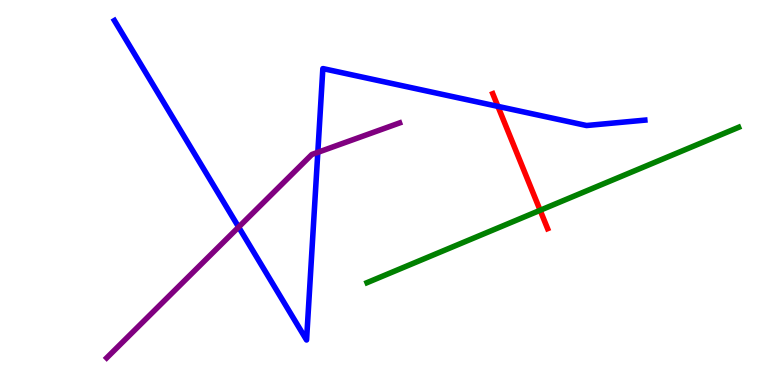[{'lines': ['blue', 'red'], 'intersections': [{'x': 6.42, 'y': 7.24}]}, {'lines': ['green', 'red'], 'intersections': [{'x': 6.97, 'y': 4.54}]}, {'lines': ['purple', 'red'], 'intersections': []}, {'lines': ['blue', 'green'], 'intersections': []}, {'lines': ['blue', 'purple'], 'intersections': [{'x': 3.08, 'y': 4.1}, {'x': 4.1, 'y': 6.04}]}, {'lines': ['green', 'purple'], 'intersections': []}]